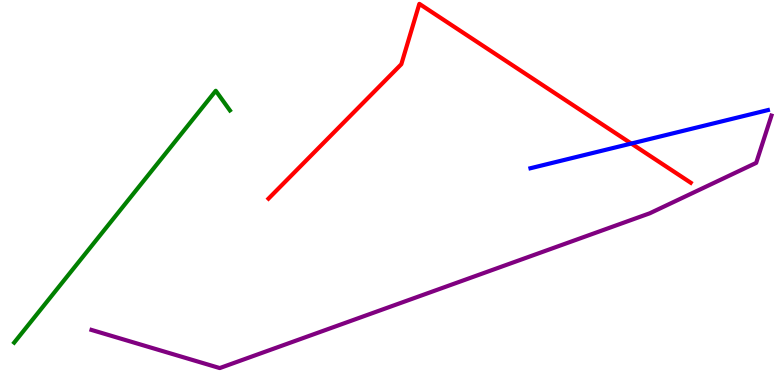[{'lines': ['blue', 'red'], 'intersections': [{'x': 8.15, 'y': 6.27}]}, {'lines': ['green', 'red'], 'intersections': []}, {'lines': ['purple', 'red'], 'intersections': []}, {'lines': ['blue', 'green'], 'intersections': []}, {'lines': ['blue', 'purple'], 'intersections': []}, {'lines': ['green', 'purple'], 'intersections': []}]